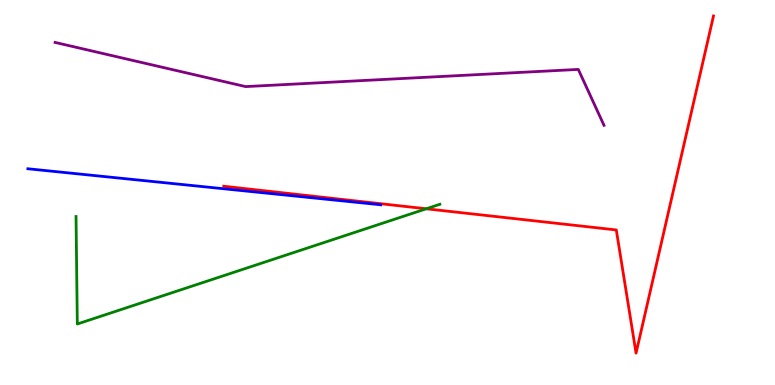[{'lines': ['blue', 'red'], 'intersections': []}, {'lines': ['green', 'red'], 'intersections': [{'x': 5.5, 'y': 4.58}]}, {'lines': ['purple', 'red'], 'intersections': []}, {'lines': ['blue', 'green'], 'intersections': []}, {'lines': ['blue', 'purple'], 'intersections': []}, {'lines': ['green', 'purple'], 'intersections': []}]